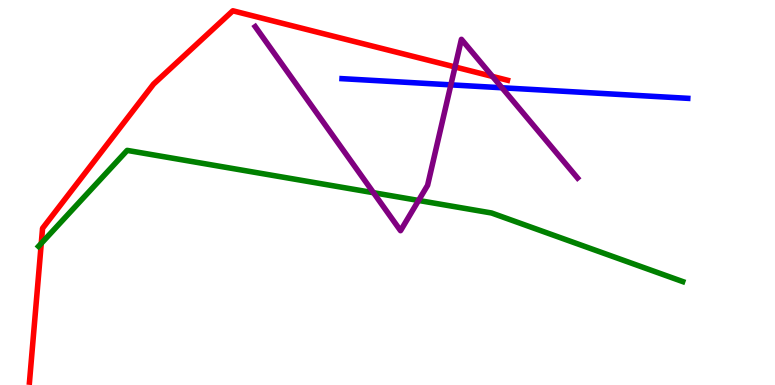[{'lines': ['blue', 'red'], 'intersections': []}, {'lines': ['green', 'red'], 'intersections': [{'x': 0.532, 'y': 3.68}]}, {'lines': ['purple', 'red'], 'intersections': [{'x': 5.87, 'y': 8.26}, {'x': 6.35, 'y': 8.01}]}, {'lines': ['blue', 'green'], 'intersections': []}, {'lines': ['blue', 'purple'], 'intersections': [{'x': 5.82, 'y': 7.8}, {'x': 6.48, 'y': 7.72}]}, {'lines': ['green', 'purple'], 'intersections': [{'x': 4.82, 'y': 4.99}, {'x': 5.4, 'y': 4.79}]}]